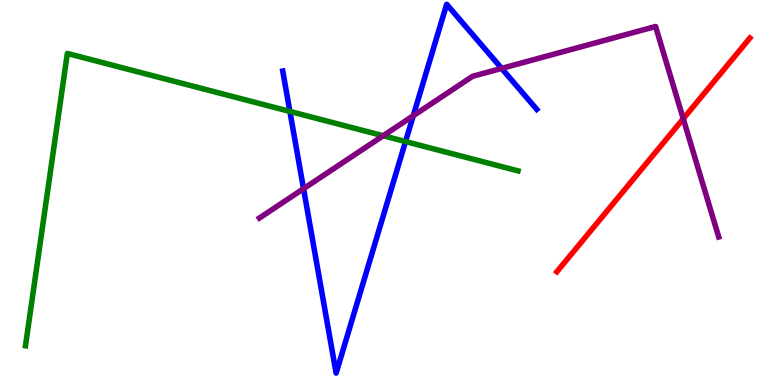[{'lines': ['blue', 'red'], 'intersections': []}, {'lines': ['green', 'red'], 'intersections': []}, {'lines': ['purple', 'red'], 'intersections': [{'x': 8.82, 'y': 6.92}]}, {'lines': ['blue', 'green'], 'intersections': [{'x': 3.74, 'y': 7.11}, {'x': 5.23, 'y': 6.32}]}, {'lines': ['blue', 'purple'], 'intersections': [{'x': 3.92, 'y': 5.1}, {'x': 5.33, 'y': 6.99}, {'x': 6.47, 'y': 8.22}]}, {'lines': ['green', 'purple'], 'intersections': [{'x': 4.94, 'y': 6.47}]}]